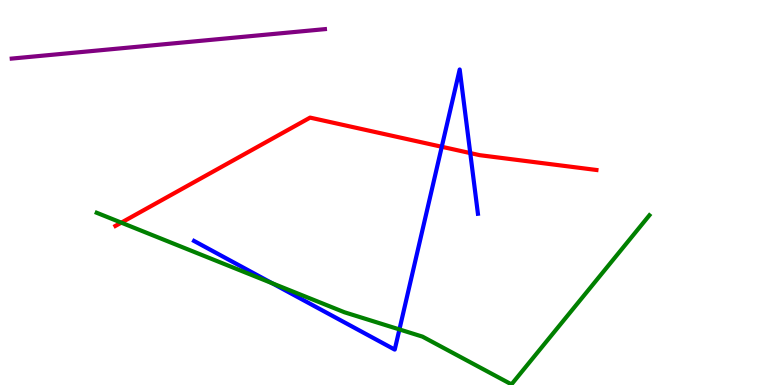[{'lines': ['blue', 'red'], 'intersections': [{'x': 5.7, 'y': 6.19}, {'x': 6.07, 'y': 6.02}]}, {'lines': ['green', 'red'], 'intersections': [{'x': 1.57, 'y': 4.22}]}, {'lines': ['purple', 'red'], 'intersections': []}, {'lines': ['blue', 'green'], 'intersections': [{'x': 3.51, 'y': 2.64}, {'x': 5.15, 'y': 1.44}]}, {'lines': ['blue', 'purple'], 'intersections': []}, {'lines': ['green', 'purple'], 'intersections': []}]